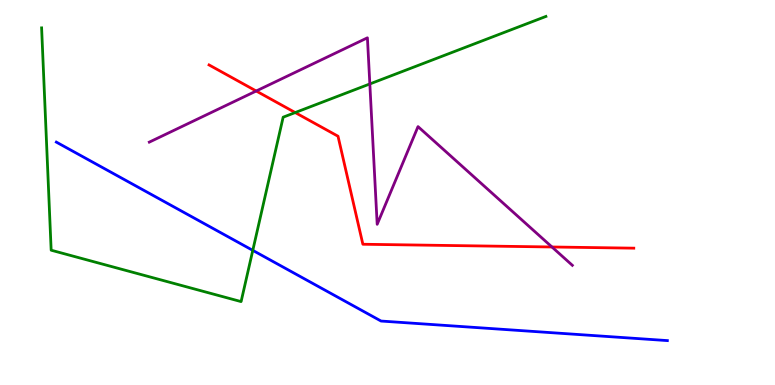[{'lines': ['blue', 'red'], 'intersections': []}, {'lines': ['green', 'red'], 'intersections': [{'x': 3.81, 'y': 7.08}]}, {'lines': ['purple', 'red'], 'intersections': [{'x': 3.31, 'y': 7.64}, {'x': 7.12, 'y': 3.58}]}, {'lines': ['blue', 'green'], 'intersections': [{'x': 3.26, 'y': 3.5}]}, {'lines': ['blue', 'purple'], 'intersections': []}, {'lines': ['green', 'purple'], 'intersections': [{'x': 4.77, 'y': 7.82}]}]